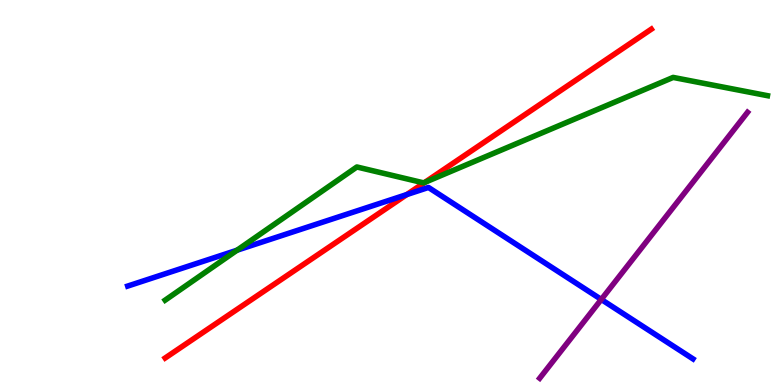[{'lines': ['blue', 'red'], 'intersections': [{'x': 5.25, 'y': 4.95}]}, {'lines': ['green', 'red'], 'intersections': [{'x': 5.48, 'y': 5.26}]}, {'lines': ['purple', 'red'], 'intersections': []}, {'lines': ['blue', 'green'], 'intersections': [{'x': 3.06, 'y': 3.5}]}, {'lines': ['blue', 'purple'], 'intersections': [{'x': 7.76, 'y': 2.22}]}, {'lines': ['green', 'purple'], 'intersections': []}]